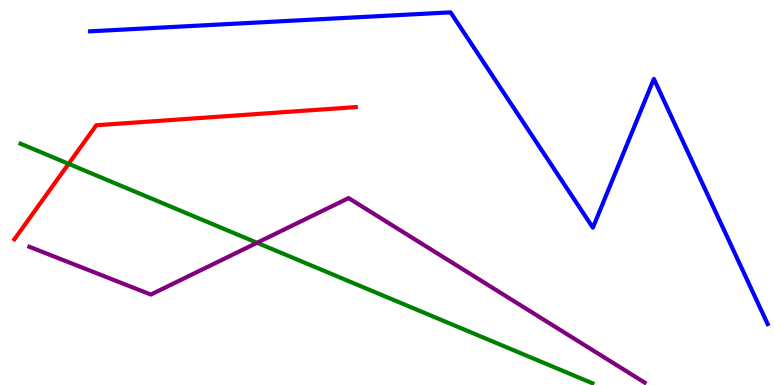[{'lines': ['blue', 'red'], 'intersections': []}, {'lines': ['green', 'red'], 'intersections': [{'x': 0.885, 'y': 5.74}]}, {'lines': ['purple', 'red'], 'intersections': []}, {'lines': ['blue', 'green'], 'intersections': []}, {'lines': ['blue', 'purple'], 'intersections': []}, {'lines': ['green', 'purple'], 'intersections': [{'x': 3.32, 'y': 3.69}]}]